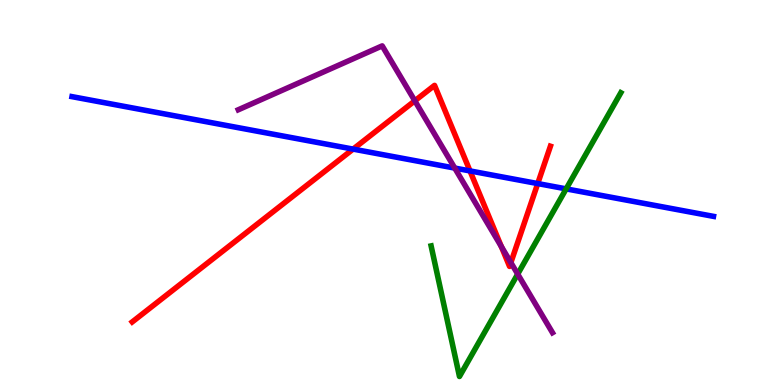[{'lines': ['blue', 'red'], 'intersections': [{'x': 4.56, 'y': 6.13}, {'x': 6.06, 'y': 5.56}, {'x': 6.94, 'y': 5.23}]}, {'lines': ['green', 'red'], 'intersections': []}, {'lines': ['purple', 'red'], 'intersections': [{'x': 5.35, 'y': 7.38}, {'x': 6.47, 'y': 3.6}, {'x': 6.59, 'y': 3.18}]}, {'lines': ['blue', 'green'], 'intersections': [{'x': 7.31, 'y': 5.09}]}, {'lines': ['blue', 'purple'], 'intersections': [{'x': 5.87, 'y': 5.63}]}, {'lines': ['green', 'purple'], 'intersections': [{'x': 6.68, 'y': 2.88}]}]